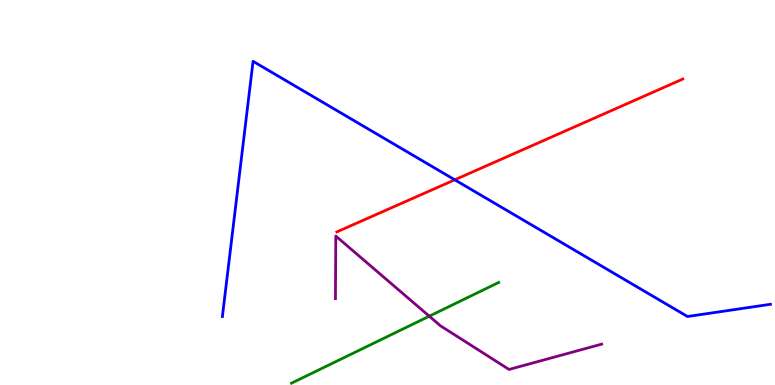[{'lines': ['blue', 'red'], 'intersections': [{'x': 5.87, 'y': 5.33}]}, {'lines': ['green', 'red'], 'intersections': []}, {'lines': ['purple', 'red'], 'intersections': []}, {'lines': ['blue', 'green'], 'intersections': []}, {'lines': ['blue', 'purple'], 'intersections': []}, {'lines': ['green', 'purple'], 'intersections': [{'x': 5.54, 'y': 1.79}]}]